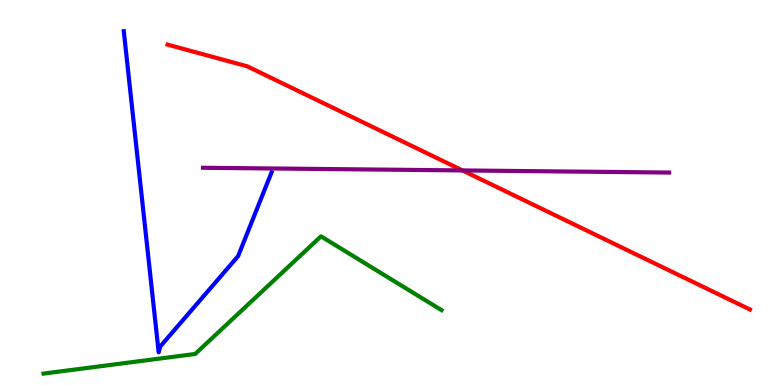[{'lines': ['blue', 'red'], 'intersections': []}, {'lines': ['green', 'red'], 'intersections': []}, {'lines': ['purple', 'red'], 'intersections': [{'x': 5.97, 'y': 5.57}]}, {'lines': ['blue', 'green'], 'intersections': []}, {'lines': ['blue', 'purple'], 'intersections': []}, {'lines': ['green', 'purple'], 'intersections': []}]